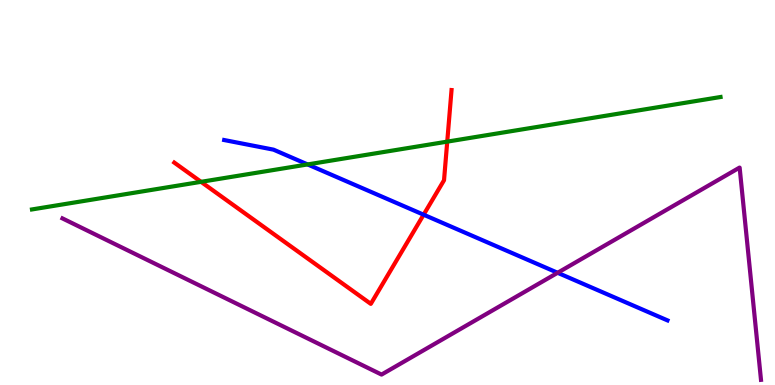[{'lines': ['blue', 'red'], 'intersections': [{'x': 5.47, 'y': 4.42}]}, {'lines': ['green', 'red'], 'intersections': [{'x': 2.59, 'y': 5.28}, {'x': 5.77, 'y': 6.32}]}, {'lines': ['purple', 'red'], 'intersections': []}, {'lines': ['blue', 'green'], 'intersections': [{'x': 3.97, 'y': 5.73}]}, {'lines': ['blue', 'purple'], 'intersections': [{'x': 7.2, 'y': 2.91}]}, {'lines': ['green', 'purple'], 'intersections': []}]